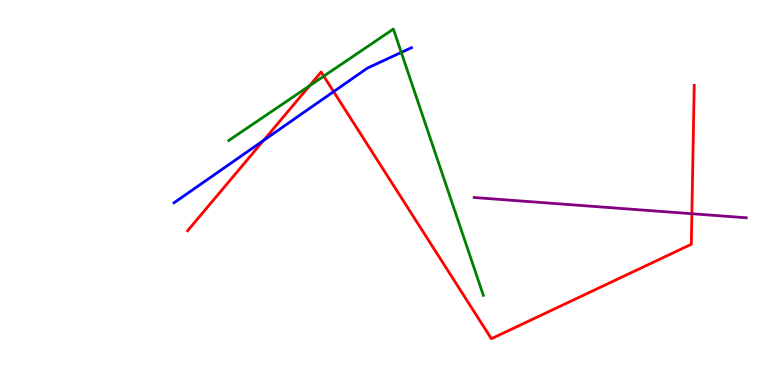[{'lines': ['blue', 'red'], 'intersections': [{'x': 3.4, 'y': 6.35}, {'x': 4.3, 'y': 7.62}]}, {'lines': ['green', 'red'], 'intersections': [{'x': 3.99, 'y': 7.77}, {'x': 4.18, 'y': 8.02}]}, {'lines': ['purple', 'red'], 'intersections': [{'x': 8.93, 'y': 4.45}]}, {'lines': ['blue', 'green'], 'intersections': [{'x': 5.18, 'y': 8.64}]}, {'lines': ['blue', 'purple'], 'intersections': []}, {'lines': ['green', 'purple'], 'intersections': []}]